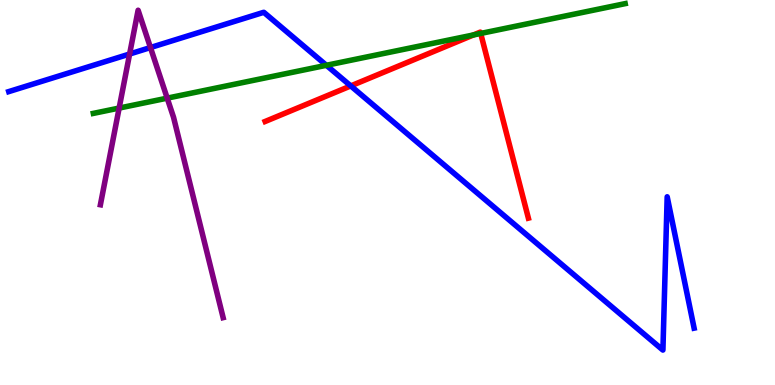[{'lines': ['blue', 'red'], 'intersections': [{'x': 4.53, 'y': 7.77}]}, {'lines': ['green', 'red'], 'intersections': [{'x': 6.11, 'y': 9.09}, {'x': 6.2, 'y': 9.13}]}, {'lines': ['purple', 'red'], 'intersections': []}, {'lines': ['blue', 'green'], 'intersections': [{'x': 4.21, 'y': 8.3}]}, {'lines': ['blue', 'purple'], 'intersections': [{'x': 1.67, 'y': 8.6}, {'x': 1.94, 'y': 8.77}]}, {'lines': ['green', 'purple'], 'intersections': [{'x': 1.54, 'y': 7.19}, {'x': 2.16, 'y': 7.45}]}]